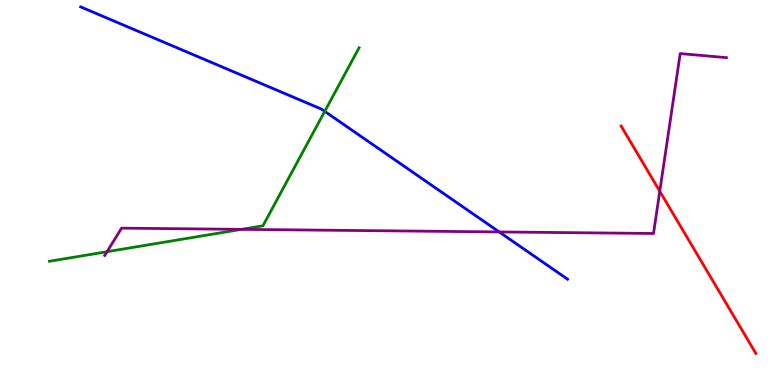[{'lines': ['blue', 'red'], 'intersections': []}, {'lines': ['green', 'red'], 'intersections': []}, {'lines': ['purple', 'red'], 'intersections': [{'x': 8.51, 'y': 5.03}]}, {'lines': ['blue', 'green'], 'intersections': [{'x': 4.19, 'y': 7.11}]}, {'lines': ['blue', 'purple'], 'intersections': [{'x': 6.44, 'y': 3.98}]}, {'lines': ['green', 'purple'], 'intersections': [{'x': 1.38, 'y': 3.46}, {'x': 3.12, 'y': 4.04}]}]